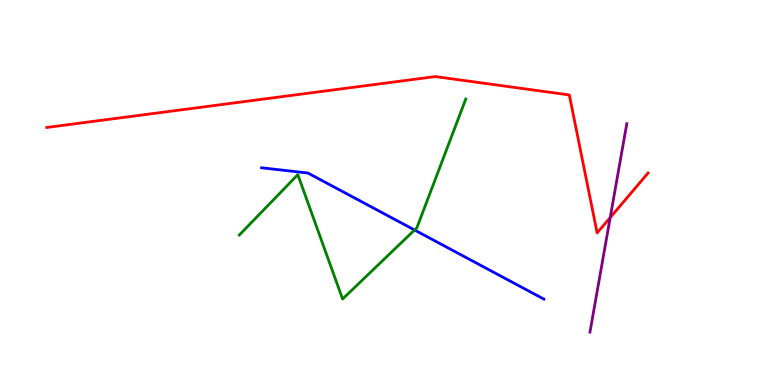[{'lines': ['blue', 'red'], 'intersections': []}, {'lines': ['green', 'red'], 'intersections': []}, {'lines': ['purple', 'red'], 'intersections': [{'x': 7.87, 'y': 4.35}]}, {'lines': ['blue', 'green'], 'intersections': [{'x': 5.35, 'y': 4.03}]}, {'lines': ['blue', 'purple'], 'intersections': []}, {'lines': ['green', 'purple'], 'intersections': []}]